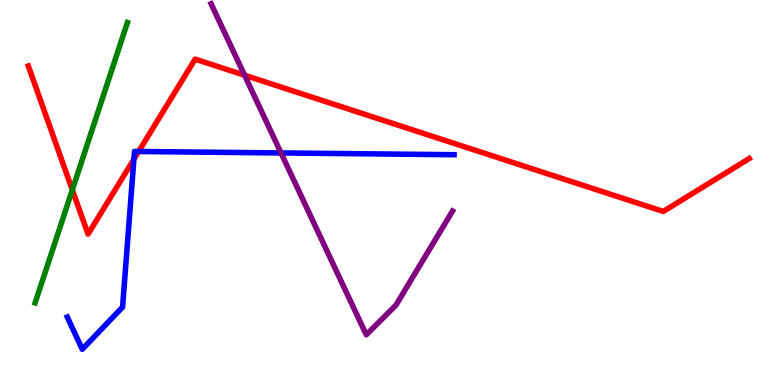[{'lines': ['blue', 'red'], 'intersections': [{'x': 1.73, 'y': 5.86}, {'x': 1.79, 'y': 6.07}]}, {'lines': ['green', 'red'], 'intersections': [{'x': 0.933, 'y': 5.07}]}, {'lines': ['purple', 'red'], 'intersections': [{'x': 3.16, 'y': 8.05}]}, {'lines': ['blue', 'green'], 'intersections': []}, {'lines': ['blue', 'purple'], 'intersections': [{'x': 3.63, 'y': 6.03}]}, {'lines': ['green', 'purple'], 'intersections': []}]